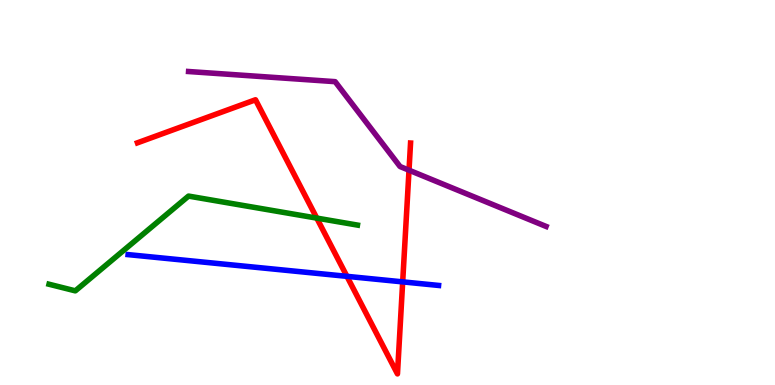[{'lines': ['blue', 'red'], 'intersections': [{'x': 4.48, 'y': 2.82}, {'x': 5.2, 'y': 2.68}]}, {'lines': ['green', 'red'], 'intersections': [{'x': 4.09, 'y': 4.33}]}, {'lines': ['purple', 'red'], 'intersections': [{'x': 5.28, 'y': 5.58}]}, {'lines': ['blue', 'green'], 'intersections': []}, {'lines': ['blue', 'purple'], 'intersections': []}, {'lines': ['green', 'purple'], 'intersections': []}]